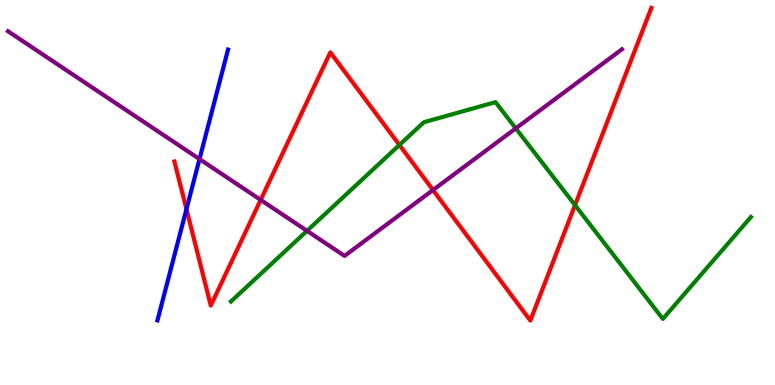[{'lines': ['blue', 'red'], 'intersections': [{'x': 2.41, 'y': 4.57}]}, {'lines': ['green', 'red'], 'intersections': [{'x': 5.15, 'y': 6.23}, {'x': 7.42, 'y': 4.67}]}, {'lines': ['purple', 'red'], 'intersections': [{'x': 3.36, 'y': 4.81}, {'x': 5.59, 'y': 5.06}]}, {'lines': ['blue', 'green'], 'intersections': []}, {'lines': ['blue', 'purple'], 'intersections': [{'x': 2.57, 'y': 5.87}]}, {'lines': ['green', 'purple'], 'intersections': [{'x': 3.96, 'y': 4.0}, {'x': 6.66, 'y': 6.67}]}]